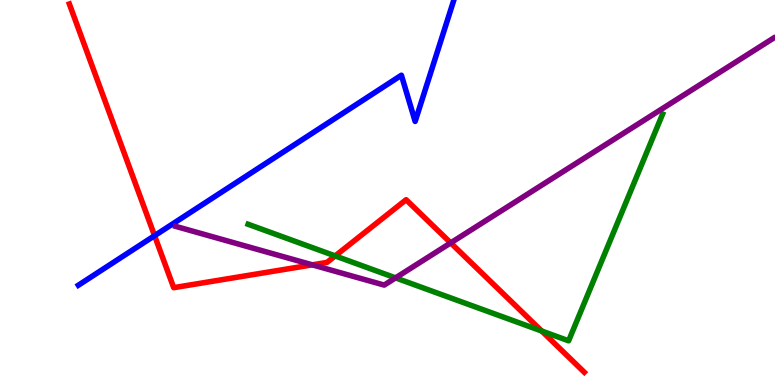[{'lines': ['blue', 'red'], 'intersections': [{'x': 1.99, 'y': 3.88}]}, {'lines': ['green', 'red'], 'intersections': [{'x': 4.32, 'y': 3.35}, {'x': 6.99, 'y': 1.4}]}, {'lines': ['purple', 'red'], 'intersections': [{'x': 4.03, 'y': 3.12}, {'x': 5.82, 'y': 3.69}]}, {'lines': ['blue', 'green'], 'intersections': []}, {'lines': ['blue', 'purple'], 'intersections': []}, {'lines': ['green', 'purple'], 'intersections': [{'x': 5.1, 'y': 2.78}]}]